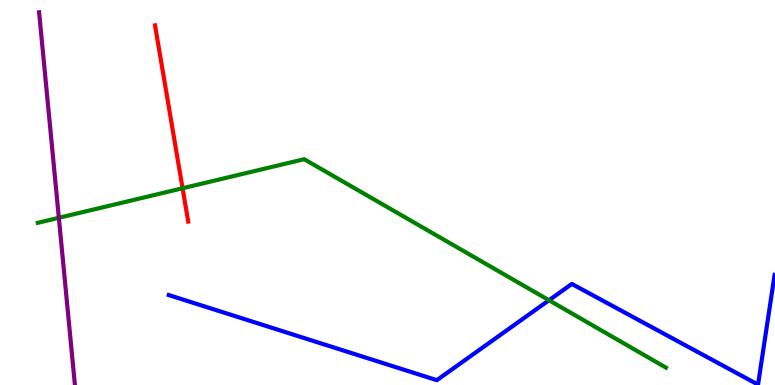[{'lines': ['blue', 'red'], 'intersections': []}, {'lines': ['green', 'red'], 'intersections': [{'x': 2.36, 'y': 5.11}]}, {'lines': ['purple', 'red'], 'intersections': []}, {'lines': ['blue', 'green'], 'intersections': [{'x': 7.08, 'y': 2.2}]}, {'lines': ['blue', 'purple'], 'intersections': []}, {'lines': ['green', 'purple'], 'intersections': [{'x': 0.759, 'y': 4.34}]}]